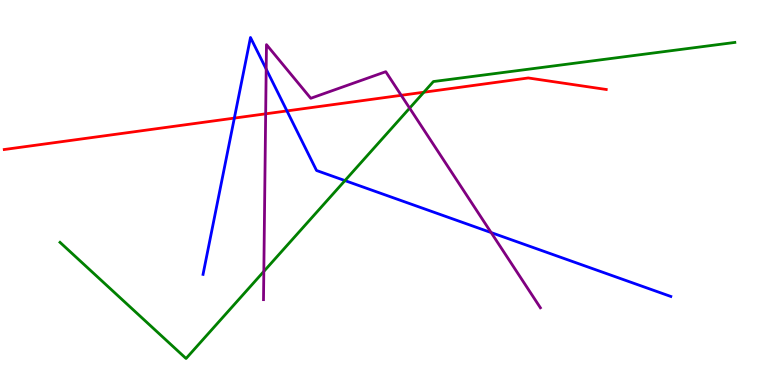[{'lines': ['blue', 'red'], 'intersections': [{'x': 3.02, 'y': 6.93}, {'x': 3.7, 'y': 7.12}]}, {'lines': ['green', 'red'], 'intersections': [{'x': 5.47, 'y': 7.6}]}, {'lines': ['purple', 'red'], 'intersections': [{'x': 3.43, 'y': 7.04}, {'x': 5.18, 'y': 7.52}]}, {'lines': ['blue', 'green'], 'intersections': [{'x': 4.45, 'y': 5.31}]}, {'lines': ['blue', 'purple'], 'intersections': [{'x': 3.43, 'y': 8.21}, {'x': 6.34, 'y': 3.96}]}, {'lines': ['green', 'purple'], 'intersections': [{'x': 3.4, 'y': 2.95}, {'x': 5.29, 'y': 7.19}]}]